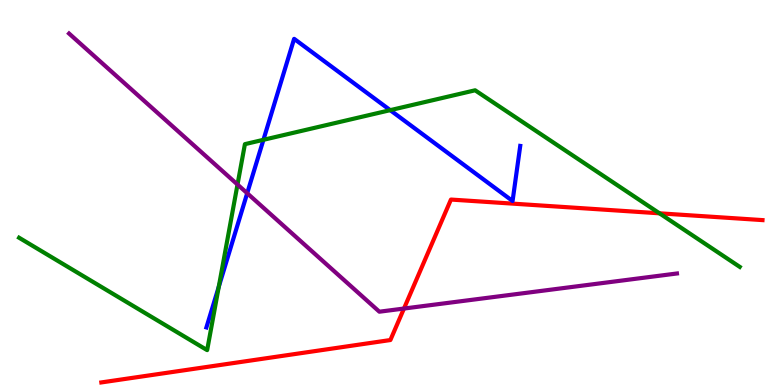[{'lines': ['blue', 'red'], 'intersections': []}, {'lines': ['green', 'red'], 'intersections': [{'x': 8.51, 'y': 4.46}]}, {'lines': ['purple', 'red'], 'intersections': [{'x': 5.21, 'y': 1.99}]}, {'lines': ['blue', 'green'], 'intersections': [{'x': 2.82, 'y': 2.55}, {'x': 3.4, 'y': 6.37}, {'x': 5.03, 'y': 7.14}]}, {'lines': ['blue', 'purple'], 'intersections': [{'x': 3.19, 'y': 4.98}]}, {'lines': ['green', 'purple'], 'intersections': [{'x': 3.06, 'y': 5.21}]}]